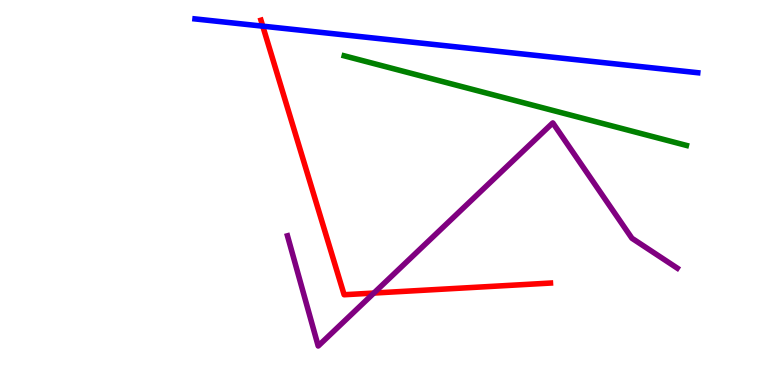[{'lines': ['blue', 'red'], 'intersections': [{'x': 3.39, 'y': 9.32}]}, {'lines': ['green', 'red'], 'intersections': []}, {'lines': ['purple', 'red'], 'intersections': [{'x': 4.82, 'y': 2.39}]}, {'lines': ['blue', 'green'], 'intersections': []}, {'lines': ['blue', 'purple'], 'intersections': []}, {'lines': ['green', 'purple'], 'intersections': []}]